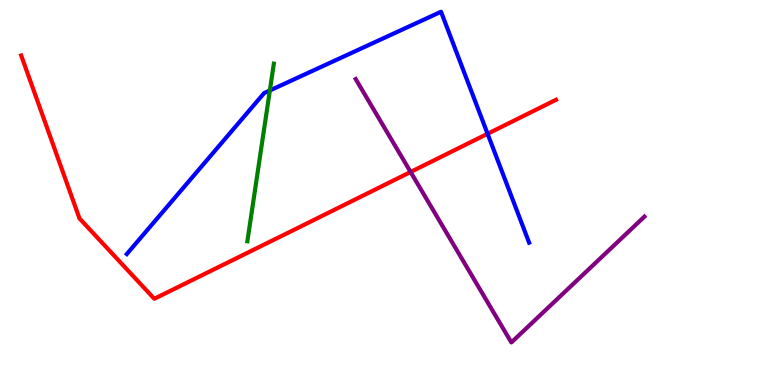[{'lines': ['blue', 'red'], 'intersections': [{'x': 6.29, 'y': 6.53}]}, {'lines': ['green', 'red'], 'intersections': []}, {'lines': ['purple', 'red'], 'intersections': [{'x': 5.3, 'y': 5.53}]}, {'lines': ['blue', 'green'], 'intersections': [{'x': 3.48, 'y': 7.65}]}, {'lines': ['blue', 'purple'], 'intersections': []}, {'lines': ['green', 'purple'], 'intersections': []}]